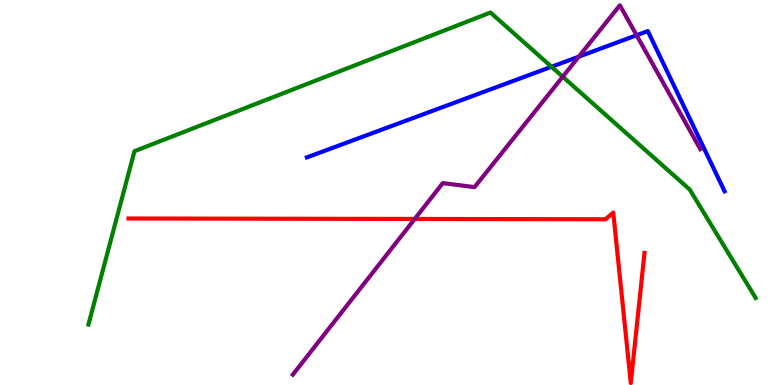[{'lines': ['blue', 'red'], 'intersections': []}, {'lines': ['green', 'red'], 'intersections': []}, {'lines': ['purple', 'red'], 'intersections': [{'x': 5.35, 'y': 4.31}]}, {'lines': ['blue', 'green'], 'intersections': [{'x': 7.12, 'y': 8.27}]}, {'lines': ['blue', 'purple'], 'intersections': [{'x': 7.47, 'y': 8.53}, {'x': 8.21, 'y': 9.08}]}, {'lines': ['green', 'purple'], 'intersections': [{'x': 7.26, 'y': 8.01}]}]